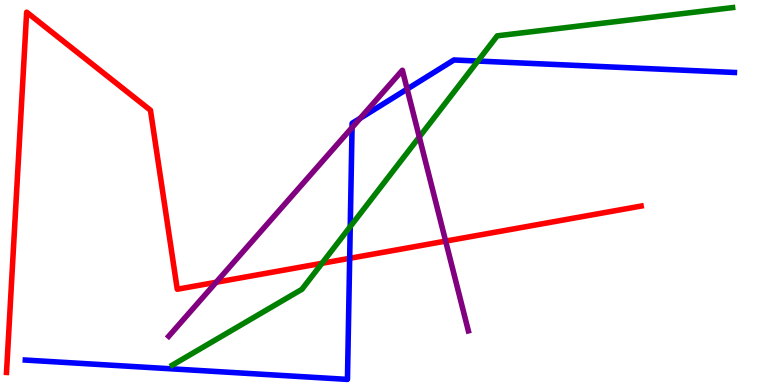[{'lines': ['blue', 'red'], 'intersections': [{'x': 4.51, 'y': 3.29}]}, {'lines': ['green', 'red'], 'intersections': [{'x': 4.15, 'y': 3.16}]}, {'lines': ['purple', 'red'], 'intersections': [{'x': 2.79, 'y': 2.67}, {'x': 5.75, 'y': 3.74}]}, {'lines': ['blue', 'green'], 'intersections': [{'x': 4.52, 'y': 4.11}, {'x': 6.17, 'y': 8.41}]}, {'lines': ['blue', 'purple'], 'intersections': [{'x': 4.54, 'y': 6.69}, {'x': 4.65, 'y': 6.93}, {'x': 5.25, 'y': 7.69}]}, {'lines': ['green', 'purple'], 'intersections': [{'x': 5.41, 'y': 6.44}]}]